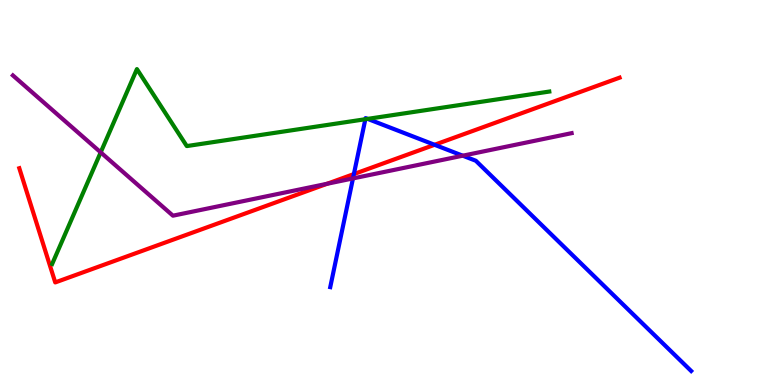[{'lines': ['blue', 'red'], 'intersections': [{'x': 4.57, 'y': 5.48}, {'x': 5.61, 'y': 6.24}]}, {'lines': ['green', 'red'], 'intersections': []}, {'lines': ['purple', 'red'], 'intersections': [{'x': 4.22, 'y': 5.23}]}, {'lines': ['blue', 'green'], 'intersections': [{'x': 4.71, 'y': 6.9}, {'x': 4.74, 'y': 6.91}]}, {'lines': ['blue', 'purple'], 'intersections': [{'x': 4.55, 'y': 5.37}, {'x': 5.97, 'y': 5.96}]}, {'lines': ['green', 'purple'], 'intersections': [{'x': 1.3, 'y': 6.04}]}]